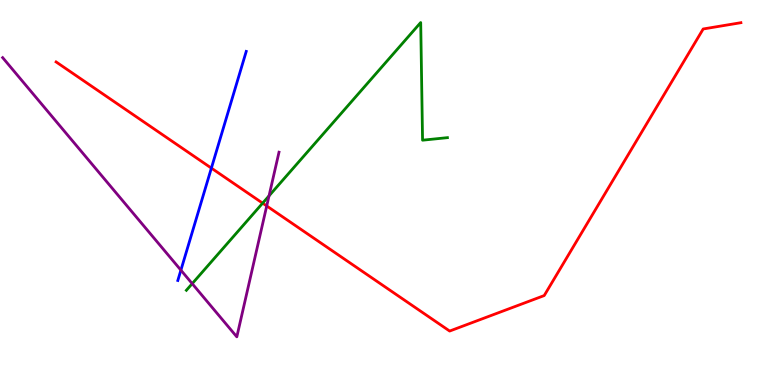[{'lines': ['blue', 'red'], 'intersections': [{'x': 2.73, 'y': 5.63}]}, {'lines': ['green', 'red'], 'intersections': [{'x': 3.39, 'y': 4.72}]}, {'lines': ['purple', 'red'], 'intersections': [{'x': 3.44, 'y': 4.65}]}, {'lines': ['blue', 'green'], 'intersections': []}, {'lines': ['blue', 'purple'], 'intersections': [{'x': 2.33, 'y': 2.98}]}, {'lines': ['green', 'purple'], 'intersections': [{'x': 2.48, 'y': 2.63}, {'x': 3.47, 'y': 4.91}]}]